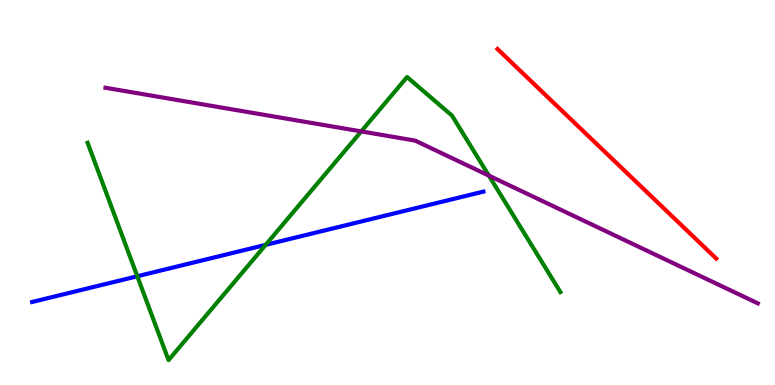[{'lines': ['blue', 'red'], 'intersections': []}, {'lines': ['green', 'red'], 'intersections': []}, {'lines': ['purple', 'red'], 'intersections': []}, {'lines': ['blue', 'green'], 'intersections': [{'x': 1.77, 'y': 2.82}, {'x': 3.43, 'y': 3.64}]}, {'lines': ['blue', 'purple'], 'intersections': []}, {'lines': ['green', 'purple'], 'intersections': [{'x': 4.66, 'y': 6.59}, {'x': 6.31, 'y': 5.44}]}]